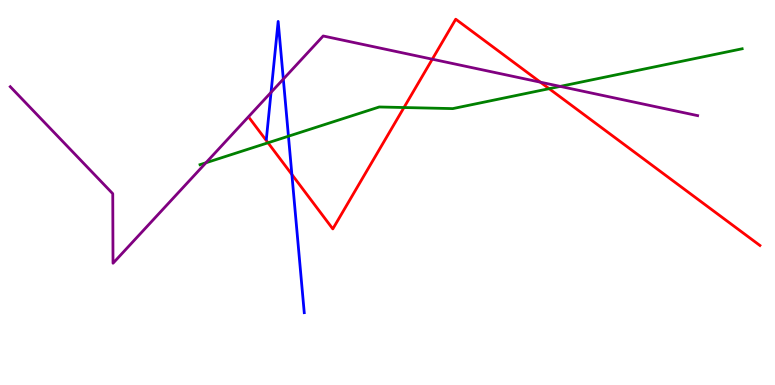[{'lines': ['blue', 'red'], 'intersections': [{'x': 3.77, 'y': 5.47}]}, {'lines': ['green', 'red'], 'intersections': [{'x': 3.46, 'y': 6.29}, {'x': 5.21, 'y': 7.21}, {'x': 7.09, 'y': 7.7}]}, {'lines': ['purple', 'red'], 'intersections': [{'x': 5.58, 'y': 8.46}, {'x': 6.97, 'y': 7.87}]}, {'lines': ['blue', 'green'], 'intersections': [{'x': 3.72, 'y': 6.46}]}, {'lines': ['blue', 'purple'], 'intersections': [{'x': 3.5, 'y': 7.6}, {'x': 3.66, 'y': 7.95}]}, {'lines': ['green', 'purple'], 'intersections': [{'x': 2.66, 'y': 5.77}, {'x': 7.23, 'y': 7.76}]}]